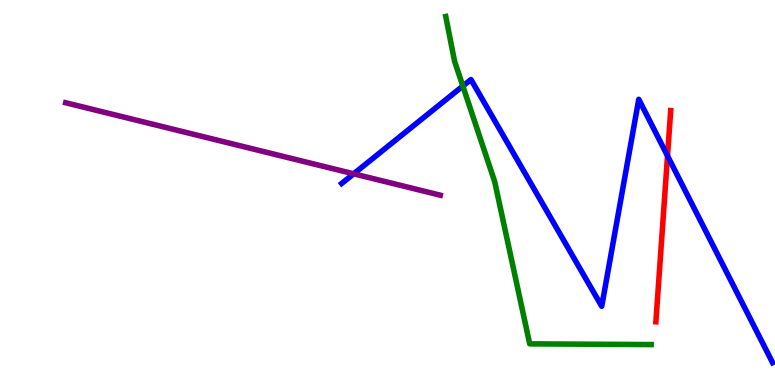[{'lines': ['blue', 'red'], 'intersections': [{'x': 8.61, 'y': 5.95}]}, {'lines': ['green', 'red'], 'intersections': []}, {'lines': ['purple', 'red'], 'intersections': []}, {'lines': ['blue', 'green'], 'intersections': [{'x': 5.97, 'y': 7.77}]}, {'lines': ['blue', 'purple'], 'intersections': [{'x': 4.56, 'y': 5.49}]}, {'lines': ['green', 'purple'], 'intersections': []}]